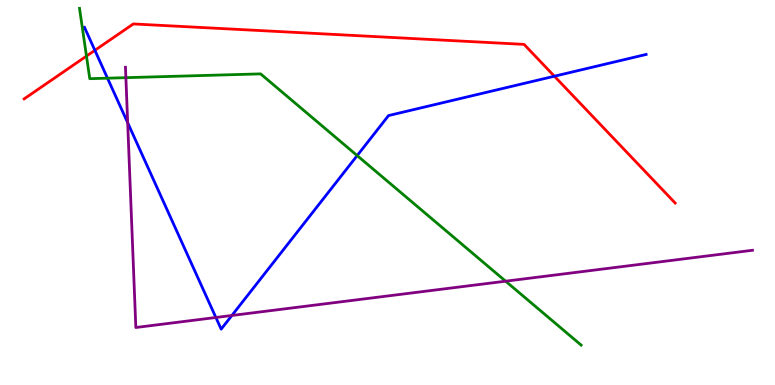[{'lines': ['blue', 'red'], 'intersections': [{'x': 1.22, 'y': 8.69}, {'x': 7.15, 'y': 8.02}]}, {'lines': ['green', 'red'], 'intersections': [{'x': 1.12, 'y': 8.54}]}, {'lines': ['purple', 'red'], 'intersections': []}, {'lines': ['blue', 'green'], 'intersections': [{'x': 1.39, 'y': 7.97}, {'x': 4.61, 'y': 5.96}]}, {'lines': ['blue', 'purple'], 'intersections': [{'x': 1.65, 'y': 6.81}, {'x': 2.79, 'y': 1.75}, {'x': 2.99, 'y': 1.81}]}, {'lines': ['green', 'purple'], 'intersections': [{'x': 1.62, 'y': 7.98}, {'x': 6.52, 'y': 2.7}]}]